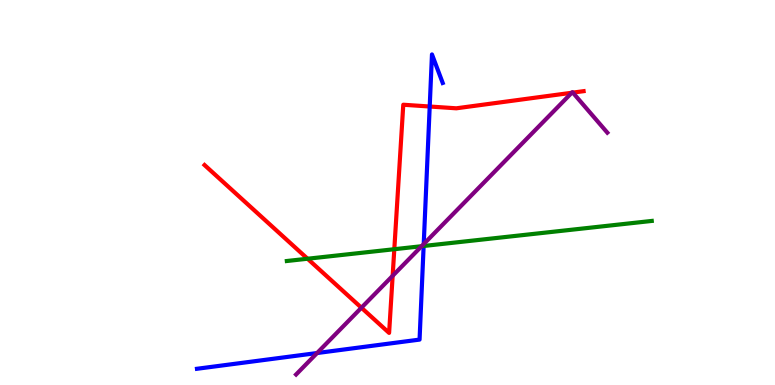[{'lines': ['blue', 'red'], 'intersections': [{'x': 5.54, 'y': 7.23}]}, {'lines': ['green', 'red'], 'intersections': [{'x': 3.97, 'y': 3.28}, {'x': 5.09, 'y': 3.53}]}, {'lines': ['purple', 'red'], 'intersections': [{'x': 4.66, 'y': 2.01}, {'x': 5.07, 'y': 2.84}, {'x': 7.38, 'y': 7.59}, {'x': 7.39, 'y': 7.59}]}, {'lines': ['blue', 'green'], 'intersections': [{'x': 5.47, 'y': 3.61}]}, {'lines': ['blue', 'purple'], 'intersections': [{'x': 4.09, 'y': 0.83}, {'x': 5.47, 'y': 3.66}]}, {'lines': ['green', 'purple'], 'intersections': [{'x': 5.44, 'y': 3.6}]}]